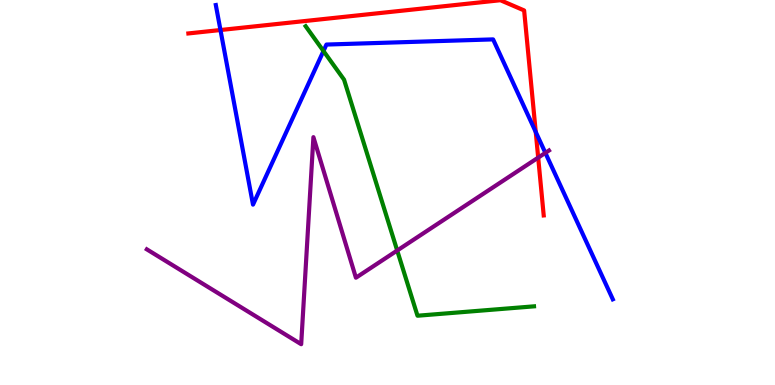[{'lines': ['blue', 'red'], 'intersections': [{'x': 2.84, 'y': 9.22}, {'x': 6.91, 'y': 6.57}]}, {'lines': ['green', 'red'], 'intersections': []}, {'lines': ['purple', 'red'], 'intersections': [{'x': 6.94, 'y': 5.91}]}, {'lines': ['blue', 'green'], 'intersections': [{'x': 4.17, 'y': 8.67}]}, {'lines': ['blue', 'purple'], 'intersections': [{'x': 7.04, 'y': 6.03}]}, {'lines': ['green', 'purple'], 'intersections': [{'x': 5.13, 'y': 3.49}]}]